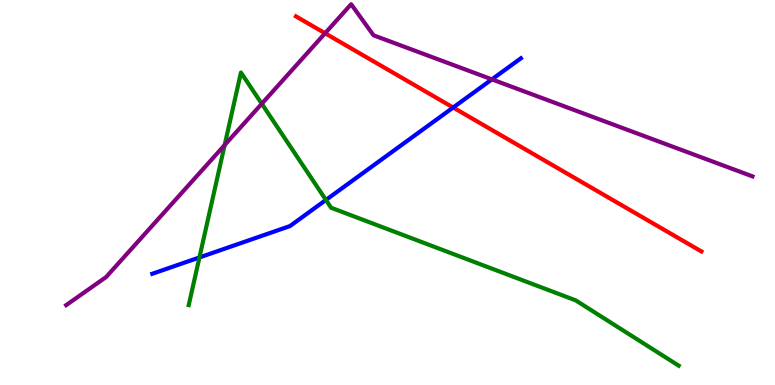[{'lines': ['blue', 'red'], 'intersections': [{'x': 5.85, 'y': 7.21}]}, {'lines': ['green', 'red'], 'intersections': []}, {'lines': ['purple', 'red'], 'intersections': [{'x': 4.19, 'y': 9.14}]}, {'lines': ['blue', 'green'], 'intersections': [{'x': 2.57, 'y': 3.31}, {'x': 4.21, 'y': 4.81}]}, {'lines': ['blue', 'purple'], 'intersections': [{'x': 6.35, 'y': 7.94}]}, {'lines': ['green', 'purple'], 'intersections': [{'x': 2.9, 'y': 6.23}, {'x': 3.38, 'y': 7.31}]}]